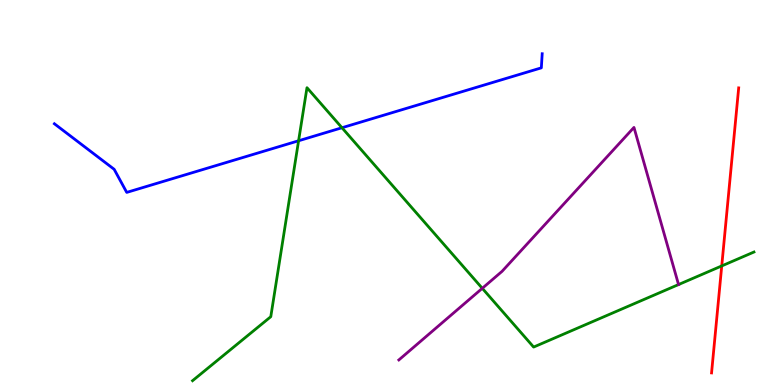[{'lines': ['blue', 'red'], 'intersections': []}, {'lines': ['green', 'red'], 'intersections': [{'x': 9.31, 'y': 3.09}]}, {'lines': ['purple', 'red'], 'intersections': []}, {'lines': ['blue', 'green'], 'intersections': [{'x': 3.85, 'y': 6.34}, {'x': 4.41, 'y': 6.68}]}, {'lines': ['blue', 'purple'], 'intersections': []}, {'lines': ['green', 'purple'], 'intersections': [{'x': 6.22, 'y': 2.51}, {'x': 8.76, 'y': 2.61}]}]